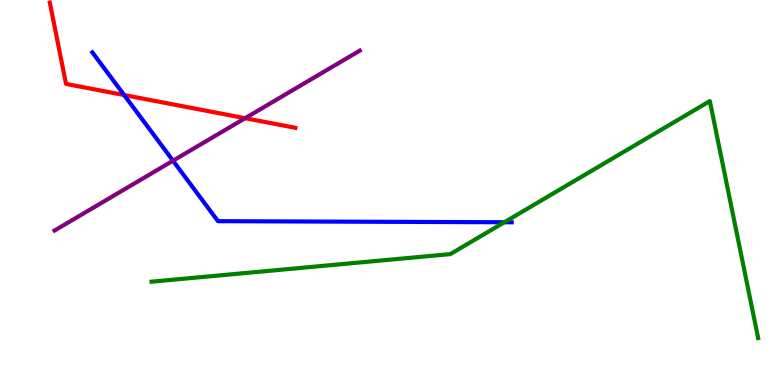[{'lines': ['blue', 'red'], 'intersections': [{'x': 1.6, 'y': 7.53}]}, {'lines': ['green', 'red'], 'intersections': []}, {'lines': ['purple', 'red'], 'intersections': [{'x': 3.16, 'y': 6.93}]}, {'lines': ['blue', 'green'], 'intersections': [{'x': 6.51, 'y': 4.23}]}, {'lines': ['blue', 'purple'], 'intersections': [{'x': 2.23, 'y': 5.83}]}, {'lines': ['green', 'purple'], 'intersections': []}]